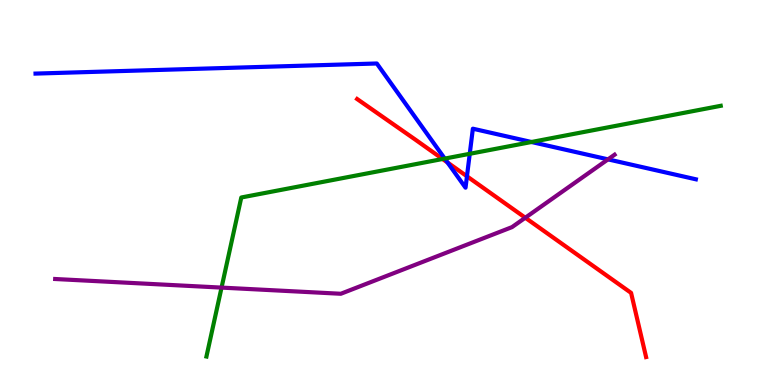[{'lines': ['blue', 'red'], 'intersections': [{'x': 5.77, 'y': 5.78}, {'x': 6.03, 'y': 5.42}]}, {'lines': ['green', 'red'], 'intersections': [{'x': 5.71, 'y': 5.87}]}, {'lines': ['purple', 'red'], 'intersections': [{'x': 6.78, 'y': 4.34}]}, {'lines': ['blue', 'green'], 'intersections': [{'x': 5.74, 'y': 5.88}, {'x': 6.06, 'y': 6.01}, {'x': 6.86, 'y': 6.31}]}, {'lines': ['blue', 'purple'], 'intersections': [{'x': 7.85, 'y': 5.86}]}, {'lines': ['green', 'purple'], 'intersections': [{'x': 2.86, 'y': 2.53}]}]